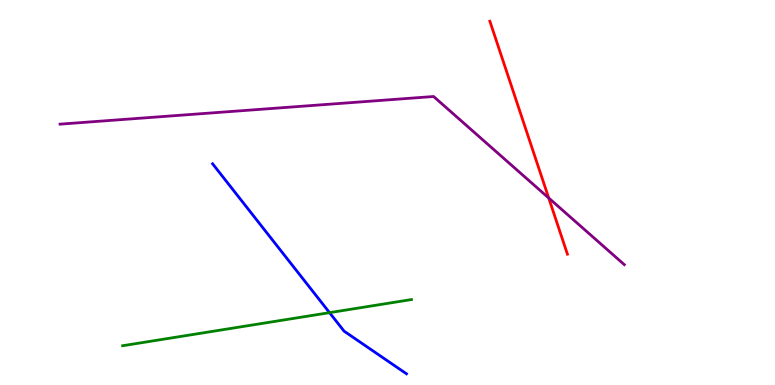[{'lines': ['blue', 'red'], 'intersections': []}, {'lines': ['green', 'red'], 'intersections': []}, {'lines': ['purple', 'red'], 'intersections': [{'x': 7.08, 'y': 4.86}]}, {'lines': ['blue', 'green'], 'intersections': [{'x': 4.25, 'y': 1.88}]}, {'lines': ['blue', 'purple'], 'intersections': []}, {'lines': ['green', 'purple'], 'intersections': []}]